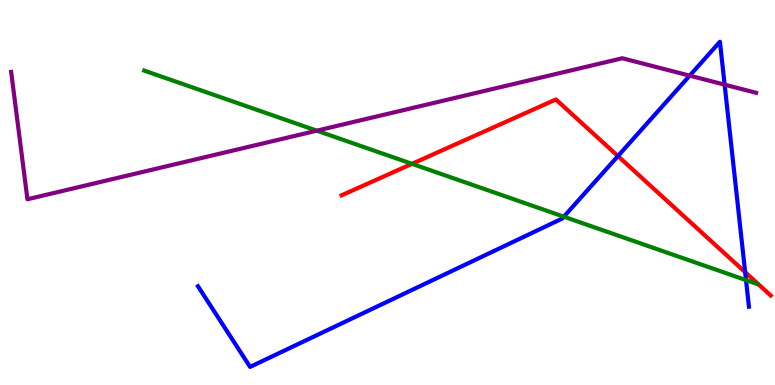[{'lines': ['blue', 'red'], 'intersections': [{'x': 7.97, 'y': 5.95}, {'x': 9.61, 'y': 2.93}]}, {'lines': ['green', 'red'], 'intersections': [{'x': 5.32, 'y': 5.74}]}, {'lines': ['purple', 'red'], 'intersections': []}, {'lines': ['blue', 'green'], 'intersections': [{'x': 7.28, 'y': 4.37}, {'x': 9.63, 'y': 2.72}]}, {'lines': ['blue', 'purple'], 'intersections': [{'x': 8.9, 'y': 8.04}, {'x': 9.35, 'y': 7.8}]}, {'lines': ['green', 'purple'], 'intersections': [{'x': 4.09, 'y': 6.61}]}]